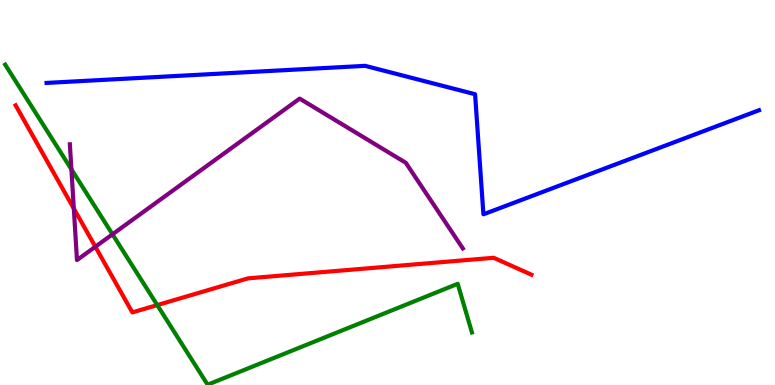[{'lines': ['blue', 'red'], 'intersections': []}, {'lines': ['green', 'red'], 'intersections': [{'x': 2.03, 'y': 2.08}]}, {'lines': ['purple', 'red'], 'intersections': [{'x': 0.952, 'y': 4.58}, {'x': 1.23, 'y': 3.59}]}, {'lines': ['blue', 'green'], 'intersections': []}, {'lines': ['blue', 'purple'], 'intersections': []}, {'lines': ['green', 'purple'], 'intersections': [{'x': 0.921, 'y': 5.6}, {'x': 1.45, 'y': 3.91}]}]